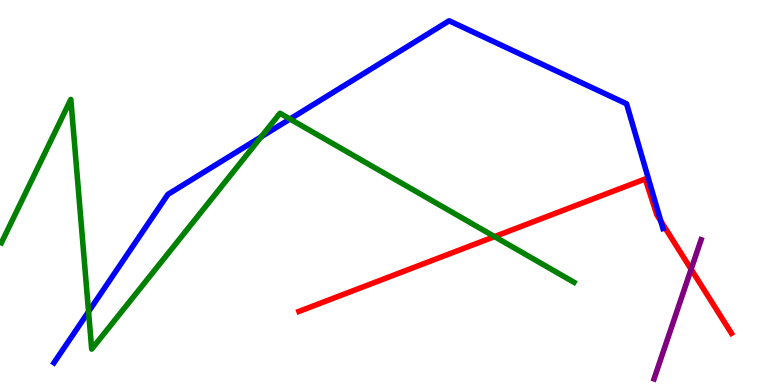[{'lines': ['blue', 'red'], 'intersections': [{'x': 8.53, 'y': 4.26}]}, {'lines': ['green', 'red'], 'intersections': [{'x': 6.38, 'y': 3.85}]}, {'lines': ['purple', 'red'], 'intersections': [{'x': 8.92, 'y': 3.01}]}, {'lines': ['blue', 'green'], 'intersections': [{'x': 1.14, 'y': 1.9}, {'x': 3.37, 'y': 6.45}, {'x': 3.74, 'y': 6.91}]}, {'lines': ['blue', 'purple'], 'intersections': []}, {'lines': ['green', 'purple'], 'intersections': []}]